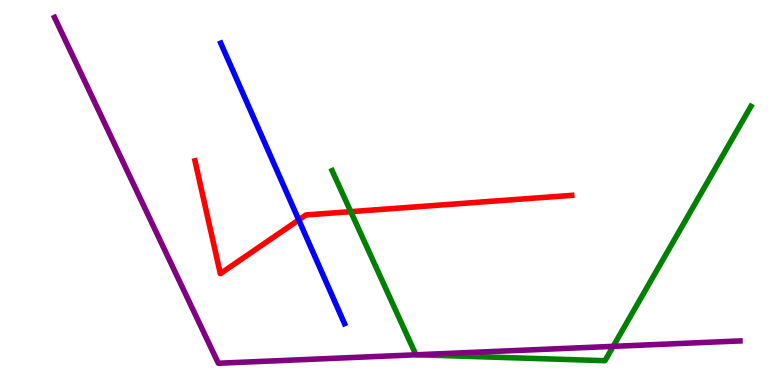[{'lines': ['blue', 'red'], 'intersections': [{'x': 3.85, 'y': 4.29}]}, {'lines': ['green', 'red'], 'intersections': [{'x': 4.53, 'y': 4.5}]}, {'lines': ['purple', 'red'], 'intersections': []}, {'lines': ['blue', 'green'], 'intersections': []}, {'lines': ['blue', 'purple'], 'intersections': []}, {'lines': ['green', 'purple'], 'intersections': [{'x': 5.38, 'y': 0.786}, {'x': 7.91, 'y': 1.0}]}]